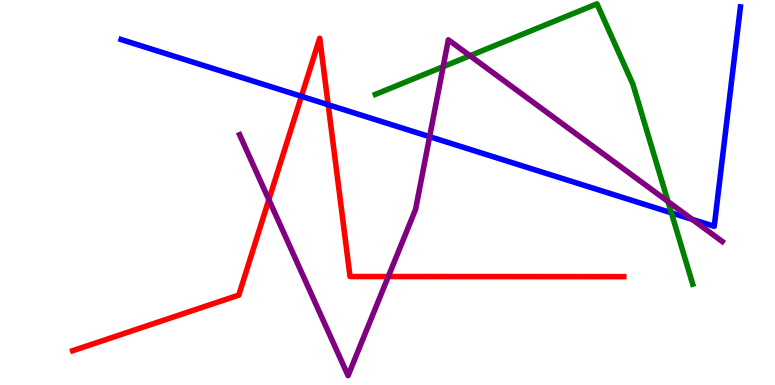[{'lines': ['blue', 'red'], 'intersections': [{'x': 3.89, 'y': 7.5}, {'x': 4.23, 'y': 7.28}]}, {'lines': ['green', 'red'], 'intersections': []}, {'lines': ['purple', 'red'], 'intersections': [{'x': 3.47, 'y': 4.81}, {'x': 5.01, 'y': 2.82}]}, {'lines': ['blue', 'green'], 'intersections': [{'x': 8.66, 'y': 4.47}]}, {'lines': ['blue', 'purple'], 'intersections': [{'x': 5.54, 'y': 6.45}, {'x': 8.93, 'y': 4.3}]}, {'lines': ['green', 'purple'], 'intersections': [{'x': 5.72, 'y': 8.27}, {'x': 6.06, 'y': 8.55}, {'x': 8.62, 'y': 4.76}]}]